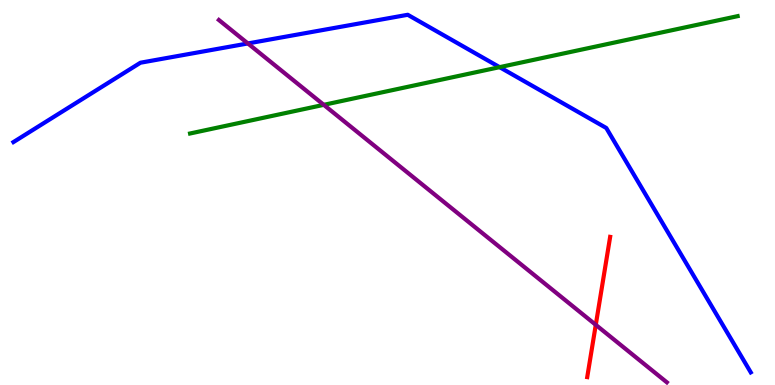[{'lines': ['blue', 'red'], 'intersections': []}, {'lines': ['green', 'red'], 'intersections': []}, {'lines': ['purple', 'red'], 'intersections': [{'x': 7.69, 'y': 1.56}]}, {'lines': ['blue', 'green'], 'intersections': [{'x': 6.45, 'y': 8.26}]}, {'lines': ['blue', 'purple'], 'intersections': [{'x': 3.2, 'y': 8.87}]}, {'lines': ['green', 'purple'], 'intersections': [{'x': 4.18, 'y': 7.28}]}]